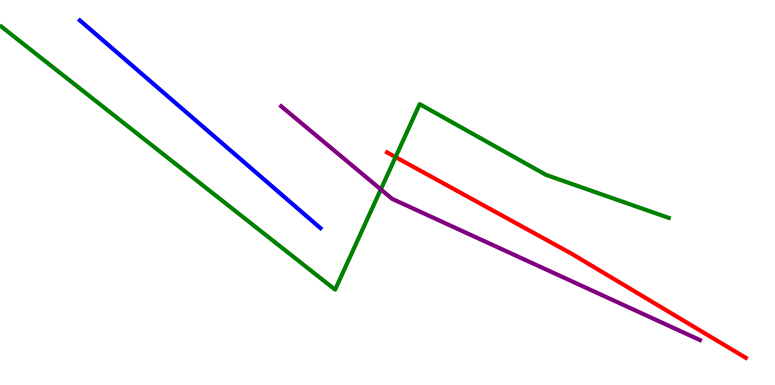[{'lines': ['blue', 'red'], 'intersections': []}, {'lines': ['green', 'red'], 'intersections': [{'x': 5.1, 'y': 5.92}]}, {'lines': ['purple', 'red'], 'intersections': []}, {'lines': ['blue', 'green'], 'intersections': []}, {'lines': ['blue', 'purple'], 'intersections': []}, {'lines': ['green', 'purple'], 'intersections': [{'x': 4.91, 'y': 5.08}]}]